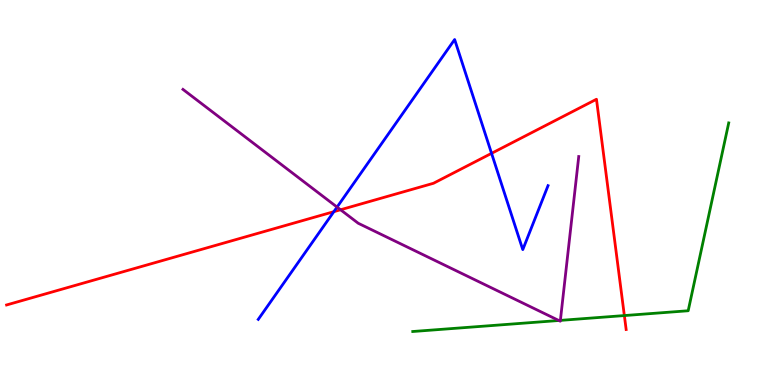[{'lines': ['blue', 'red'], 'intersections': [{'x': 4.31, 'y': 4.5}, {'x': 6.34, 'y': 6.02}]}, {'lines': ['green', 'red'], 'intersections': [{'x': 8.06, 'y': 1.8}]}, {'lines': ['purple', 'red'], 'intersections': [{'x': 4.39, 'y': 4.55}]}, {'lines': ['blue', 'green'], 'intersections': []}, {'lines': ['blue', 'purple'], 'intersections': [{'x': 4.35, 'y': 4.62}]}, {'lines': ['green', 'purple'], 'intersections': [{'x': 7.21, 'y': 1.68}, {'x': 7.23, 'y': 1.68}]}]